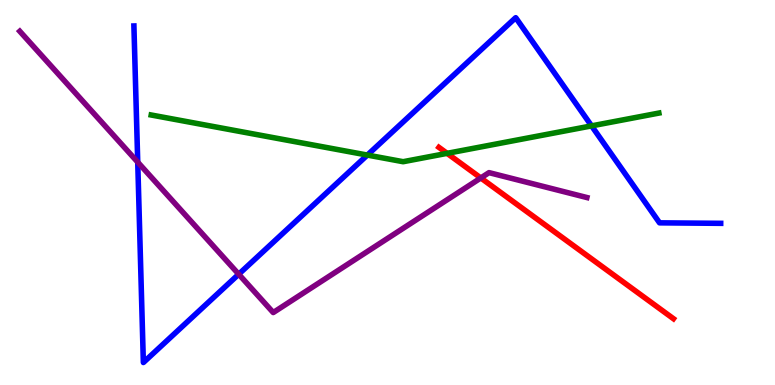[{'lines': ['blue', 'red'], 'intersections': []}, {'lines': ['green', 'red'], 'intersections': [{'x': 5.77, 'y': 6.02}]}, {'lines': ['purple', 'red'], 'intersections': [{'x': 6.2, 'y': 5.38}]}, {'lines': ['blue', 'green'], 'intersections': [{'x': 4.74, 'y': 5.97}, {'x': 7.63, 'y': 6.73}]}, {'lines': ['blue', 'purple'], 'intersections': [{'x': 1.78, 'y': 5.79}, {'x': 3.08, 'y': 2.88}]}, {'lines': ['green', 'purple'], 'intersections': []}]